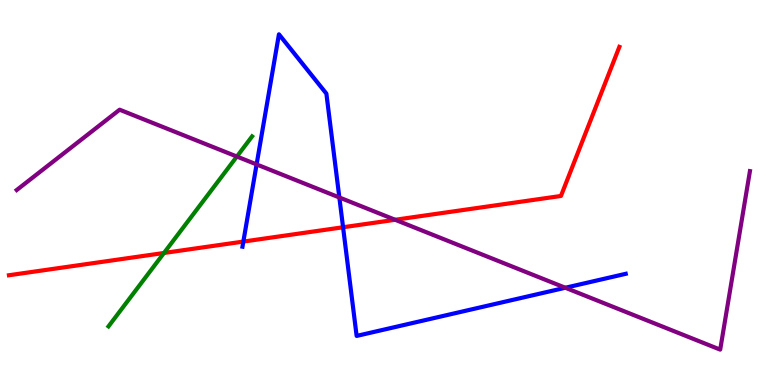[{'lines': ['blue', 'red'], 'intersections': [{'x': 3.14, 'y': 3.73}, {'x': 4.43, 'y': 4.1}]}, {'lines': ['green', 'red'], 'intersections': [{'x': 2.12, 'y': 3.43}]}, {'lines': ['purple', 'red'], 'intersections': [{'x': 5.1, 'y': 4.29}]}, {'lines': ['blue', 'green'], 'intersections': []}, {'lines': ['blue', 'purple'], 'intersections': [{'x': 3.31, 'y': 5.73}, {'x': 4.38, 'y': 4.87}, {'x': 7.29, 'y': 2.53}]}, {'lines': ['green', 'purple'], 'intersections': [{'x': 3.06, 'y': 5.93}]}]